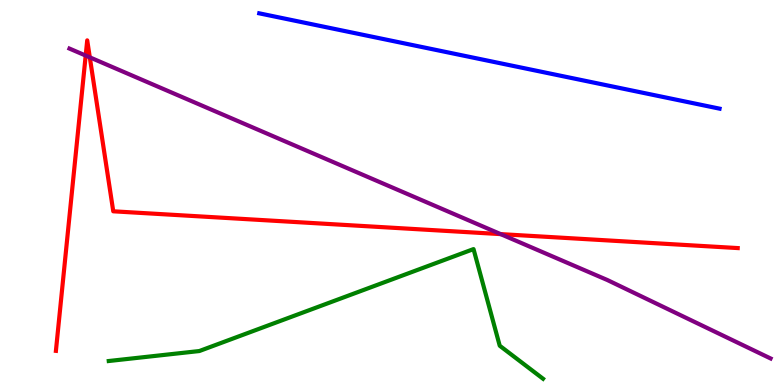[{'lines': ['blue', 'red'], 'intersections': []}, {'lines': ['green', 'red'], 'intersections': []}, {'lines': ['purple', 'red'], 'intersections': [{'x': 1.11, 'y': 8.56}, {'x': 1.16, 'y': 8.51}, {'x': 6.46, 'y': 3.92}]}, {'lines': ['blue', 'green'], 'intersections': []}, {'lines': ['blue', 'purple'], 'intersections': []}, {'lines': ['green', 'purple'], 'intersections': []}]